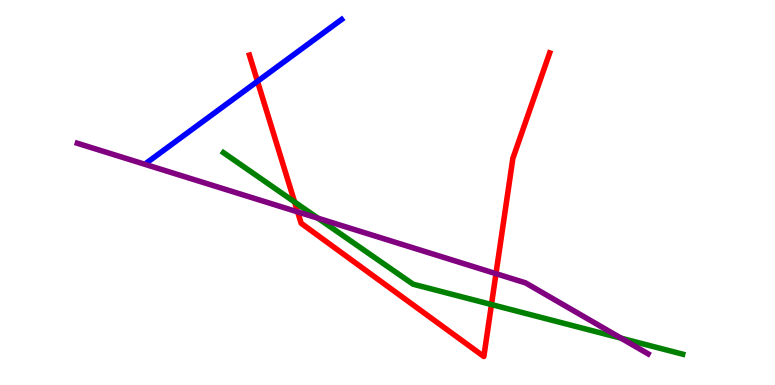[{'lines': ['blue', 'red'], 'intersections': [{'x': 3.32, 'y': 7.89}]}, {'lines': ['green', 'red'], 'intersections': [{'x': 3.8, 'y': 4.75}, {'x': 6.34, 'y': 2.09}]}, {'lines': ['purple', 'red'], 'intersections': [{'x': 3.84, 'y': 4.5}, {'x': 6.4, 'y': 2.89}]}, {'lines': ['blue', 'green'], 'intersections': []}, {'lines': ['blue', 'purple'], 'intersections': []}, {'lines': ['green', 'purple'], 'intersections': [{'x': 4.1, 'y': 4.33}, {'x': 8.01, 'y': 1.22}]}]